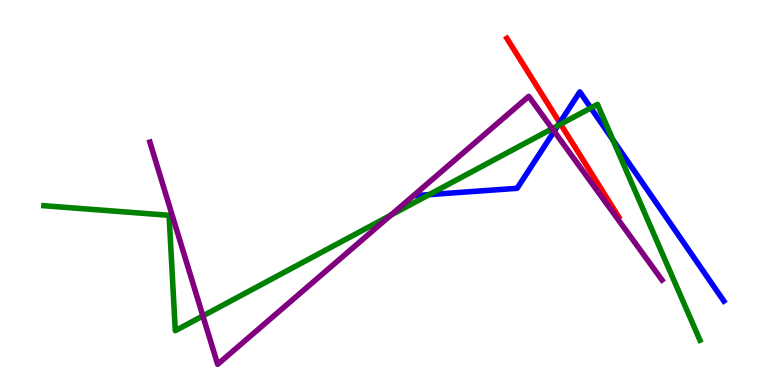[{'lines': ['blue', 'red'], 'intersections': [{'x': 7.22, 'y': 6.81}]}, {'lines': ['green', 'red'], 'intersections': [{'x': 7.23, 'y': 6.78}]}, {'lines': ['purple', 'red'], 'intersections': []}, {'lines': ['blue', 'green'], 'intersections': [{'x': 5.54, 'y': 4.94}, {'x': 7.2, 'y': 6.74}, {'x': 7.62, 'y': 7.2}, {'x': 7.91, 'y': 6.36}]}, {'lines': ['blue', 'purple'], 'intersections': [{'x': 7.15, 'y': 6.59}]}, {'lines': ['green', 'purple'], 'intersections': [{'x': 2.62, 'y': 1.79}, {'x': 5.04, 'y': 4.41}, {'x': 7.13, 'y': 6.66}]}]